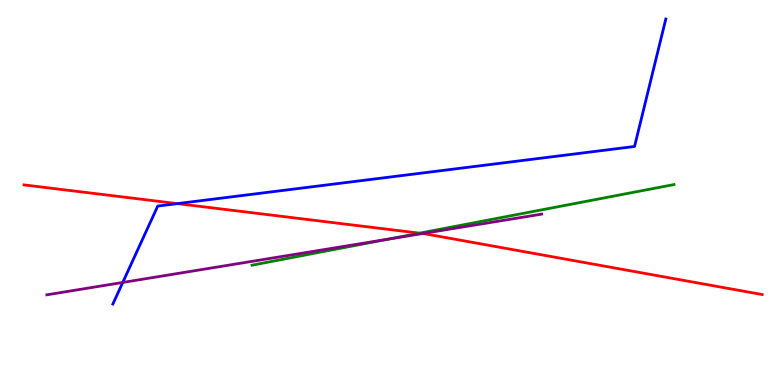[{'lines': ['blue', 'red'], 'intersections': [{'x': 2.29, 'y': 4.71}]}, {'lines': ['green', 'red'], 'intersections': [{'x': 5.41, 'y': 3.94}]}, {'lines': ['purple', 'red'], 'intersections': [{'x': 5.45, 'y': 3.93}]}, {'lines': ['blue', 'green'], 'intersections': []}, {'lines': ['blue', 'purple'], 'intersections': [{'x': 1.58, 'y': 2.66}]}, {'lines': ['green', 'purple'], 'intersections': [{'x': 5.02, 'y': 3.79}]}]